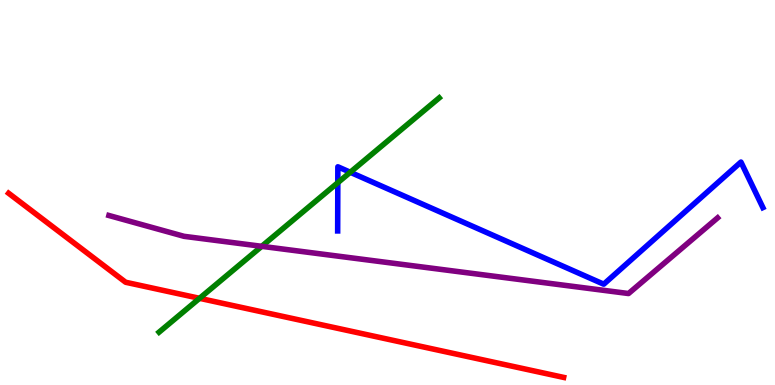[{'lines': ['blue', 'red'], 'intersections': []}, {'lines': ['green', 'red'], 'intersections': [{'x': 2.57, 'y': 2.25}]}, {'lines': ['purple', 'red'], 'intersections': []}, {'lines': ['blue', 'green'], 'intersections': [{'x': 4.36, 'y': 5.25}, {'x': 4.52, 'y': 5.53}]}, {'lines': ['blue', 'purple'], 'intersections': []}, {'lines': ['green', 'purple'], 'intersections': [{'x': 3.38, 'y': 3.6}]}]